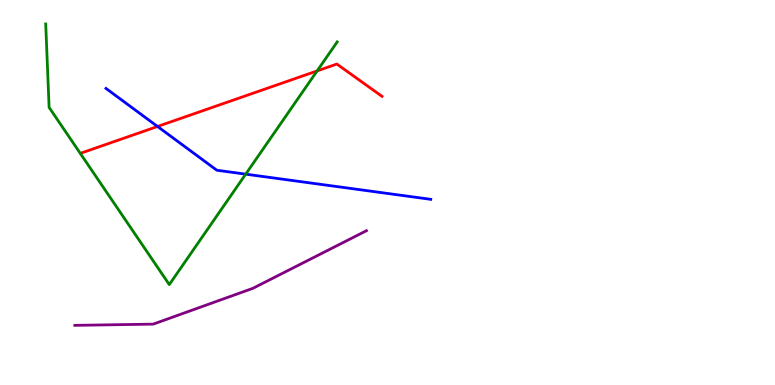[{'lines': ['blue', 'red'], 'intersections': [{'x': 2.03, 'y': 6.71}]}, {'lines': ['green', 'red'], 'intersections': [{'x': 4.09, 'y': 8.16}]}, {'lines': ['purple', 'red'], 'intersections': []}, {'lines': ['blue', 'green'], 'intersections': [{'x': 3.17, 'y': 5.48}]}, {'lines': ['blue', 'purple'], 'intersections': []}, {'lines': ['green', 'purple'], 'intersections': []}]